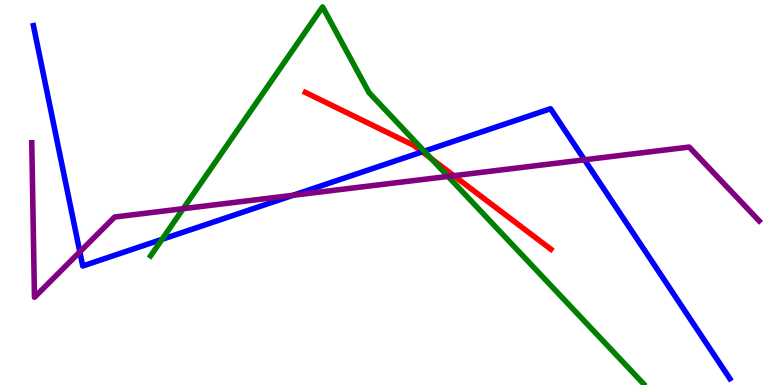[{'lines': ['blue', 'red'], 'intersections': [{'x': 5.45, 'y': 6.06}]}, {'lines': ['green', 'red'], 'intersections': [{'x': 5.56, 'y': 5.88}]}, {'lines': ['purple', 'red'], 'intersections': [{'x': 5.86, 'y': 5.44}]}, {'lines': ['blue', 'green'], 'intersections': [{'x': 2.09, 'y': 3.78}, {'x': 5.47, 'y': 6.07}]}, {'lines': ['blue', 'purple'], 'intersections': [{'x': 1.03, 'y': 3.46}, {'x': 3.78, 'y': 4.93}, {'x': 7.54, 'y': 5.85}]}, {'lines': ['green', 'purple'], 'intersections': [{'x': 2.36, 'y': 4.58}, {'x': 5.78, 'y': 5.42}]}]